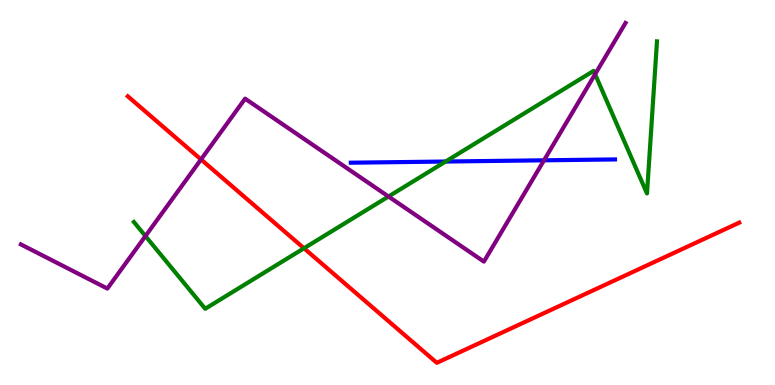[{'lines': ['blue', 'red'], 'intersections': []}, {'lines': ['green', 'red'], 'intersections': [{'x': 3.92, 'y': 3.55}]}, {'lines': ['purple', 'red'], 'intersections': [{'x': 2.59, 'y': 5.86}]}, {'lines': ['blue', 'green'], 'intersections': [{'x': 5.75, 'y': 5.8}]}, {'lines': ['blue', 'purple'], 'intersections': [{'x': 7.02, 'y': 5.84}]}, {'lines': ['green', 'purple'], 'intersections': [{'x': 1.88, 'y': 3.87}, {'x': 5.01, 'y': 4.9}, {'x': 7.68, 'y': 8.07}]}]